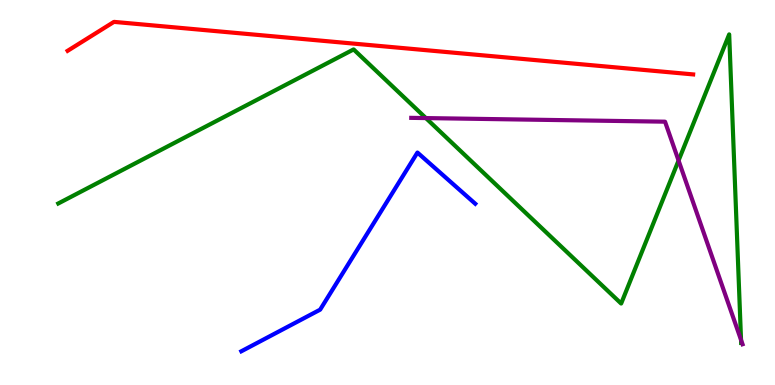[{'lines': ['blue', 'red'], 'intersections': []}, {'lines': ['green', 'red'], 'intersections': []}, {'lines': ['purple', 'red'], 'intersections': []}, {'lines': ['blue', 'green'], 'intersections': []}, {'lines': ['blue', 'purple'], 'intersections': []}, {'lines': ['green', 'purple'], 'intersections': [{'x': 5.5, 'y': 6.93}, {'x': 8.76, 'y': 5.83}, {'x': 9.56, 'y': 1.17}]}]